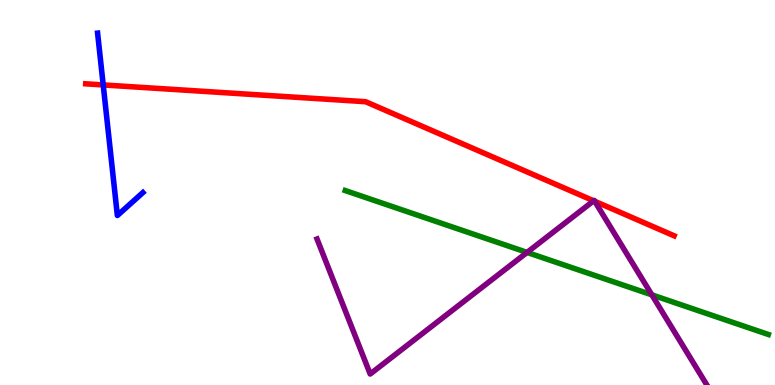[{'lines': ['blue', 'red'], 'intersections': [{'x': 1.33, 'y': 7.79}]}, {'lines': ['green', 'red'], 'intersections': []}, {'lines': ['purple', 'red'], 'intersections': [{'x': 7.66, 'y': 4.78}, {'x': 7.67, 'y': 4.77}]}, {'lines': ['blue', 'green'], 'intersections': []}, {'lines': ['blue', 'purple'], 'intersections': []}, {'lines': ['green', 'purple'], 'intersections': [{'x': 6.8, 'y': 3.44}, {'x': 8.41, 'y': 2.34}]}]